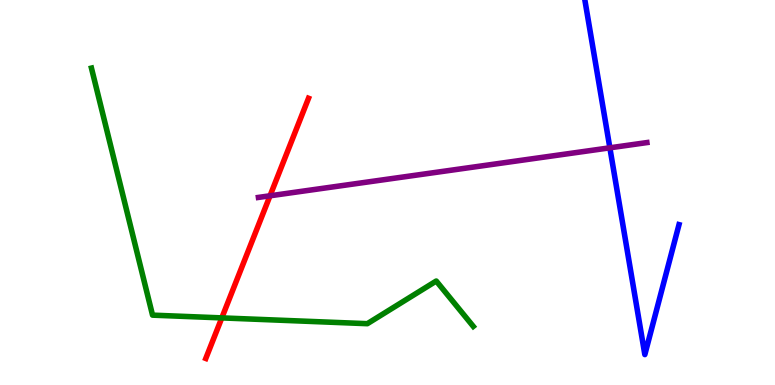[{'lines': ['blue', 'red'], 'intersections': []}, {'lines': ['green', 'red'], 'intersections': [{'x': 2.86, 'y': 1.74}]}, {'lines': ['purple', 'red'], 'intersections': [{'x': 3.48, 'y': 4.91}]}, {'lines': ['blue', 'green'], 'intersections': []}, {'lines': ['blue', 'purple'], 'intersections': [{'x': 7.87, 'y': 6.16}]}, {'lines': ['green', 'purple'], 'intersections': []}]